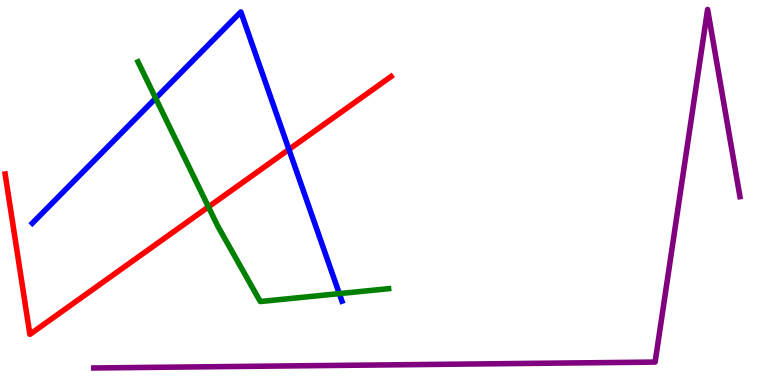[{'lines': ['blue', 'red'], 'intersections': [{'x': 3.73, 'y': 6.12}]}, {'lines': ['green', 'red'], 'intersections': [{'x': 2.69, 'y': 4.63}]}, {'lines': ['purple', 'red'], 'intersections': []}, {'lines': ['blue', 'green'], 'intersections': [{'x': 2.01, 'y': 7.45}, {'x': 4.38, 'y': 2.37}]}, {'lines': ['blue', 'purple'], 'intersections': []}, {'lines': ['green', 'purple'], 'intersections': []}]